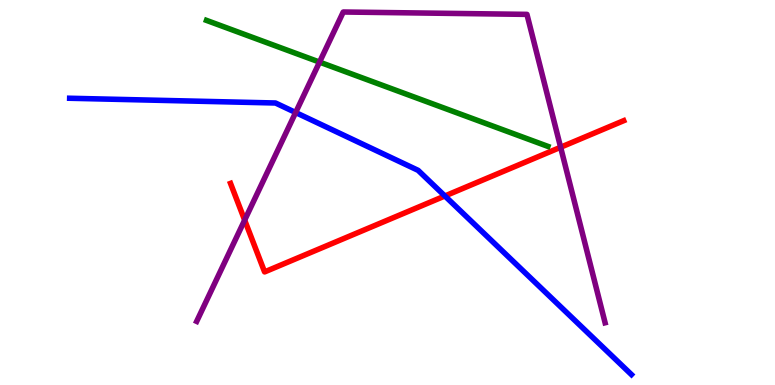[{'lines': ['blue', 'red'], 'intersections': [{'x': 5.74, 'y': 4.91}]}, {'lines': ['green', 'red'], 'intersections': []}, {'lines': ['purple', 'red'], 'intersections': [{'x': 3.16, 'y': 4.28}, {'x': 7.23, 'y': 6.18}]}, {'lines': ['blue', 'green'], 'intersections': []}, {'lines': ['blue', 'purple'], 'intersections': [{'x': 3.81, 'y': 7.08}]}, {'lines': ['green', 'purple'], 'intersections': [{'x': 4.12, 'y': 8.39}]}]